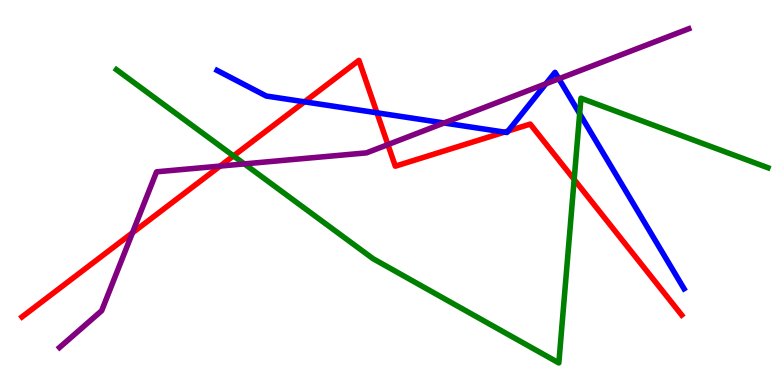[{'lines': ['blue', 'red'], 'intersections': [{'x': 3.93, 'y': 7.36}, {'x': 4.86, 'y': 7.07}, {'x': 6.51, 'y': 6.57}, {'x': 6.56, 'y': 6.6}]}, {'lines': ['green', 'red'], 'intersections': [{'x': 3.01, 'y': 5.95}, {'x': 7.41, 'y': 5.34}]}, {'lines': ['purple', 'red'], 'intersections': [{'x': 1.71, 'y': 3.95}, {'x': 2.84, 'y': 5.69}, {'x': 5.01, 'y': 6.24}]}, {'lines': ['blue', 'green'], 'intersections': [{'x': 7.48, 'y': 7.05}]}, {'lines': ['blue', 'purple'], 'intersections': [{'x': 5.73, 'y': 6.81}, {'x': 7.04, 'y': 7.82}, {'x': 7.21, 'y': 7.95}]}, {'lines': ['green', 'purple'], 'intersections': [{'x': 3.15, 'y': 5.74}]}]